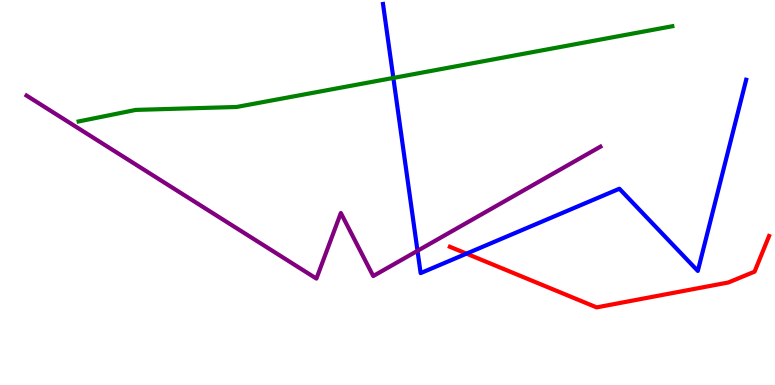[{'lines': ['blue', 'red'], 'intersections': [{'x': 6.02, 'y': 3.41}]}, {'lines': ['green', 'red'], 'intersections': []}, {'lines': ['purple', 'red'], 'intersections': []}, {'lines': ['blue', 'green'], 'intersections': [{'x': 5.08, 'y': 7.98}]}, {'lines': ['blue', 'purple'], 'intersections': [{'x': 5.39, 'y': 3.49}]}, {'lines': ['green', 'purple'], 'intersections': []}]